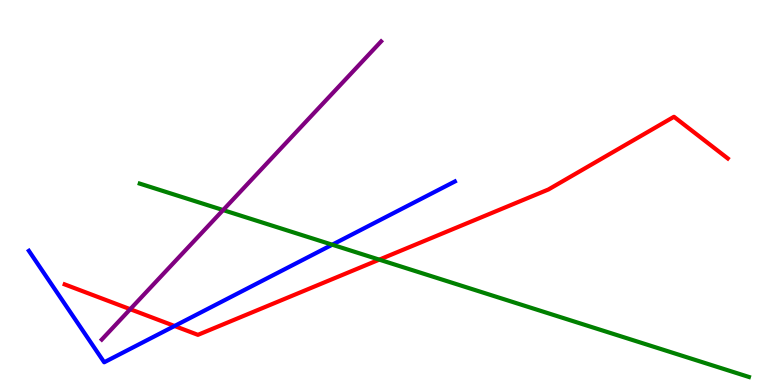[{'lines': ['blue', 'red'], 'intersections': [{'x': 2.25, 'y': 1.53}]}, {'lines': ['green', 'red'], 'intersections': [{'x': 4.89, 'y': 3.26}]}, {'lines': ['purple', 'red'], 'intersections': [{'x': 1.68, 'y': 1.97}]}, {'lines': ['blue', 'green'], 'intersections': [{'x': 4.29, 'y': 3.64}]}, {'lines': ['blue', 'purple'], 'intersections': []}, {'lines': ['green', 'purple'], 'intersections': [{'x': 2.88, 'y': 4.54}]}]